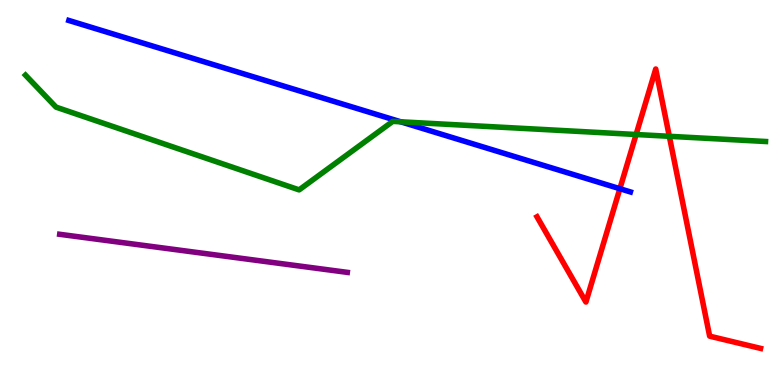[{'lines': ['blue', 'red'], 'intersections': [{'x': 8.0, 'y': 5.1}]}, {'lines': ['green', 'red'], 'intersections': [{'x': 8.21, 'y': 6.51}, {'x': 8.64, 'y': 6.46}]}, {'lines': ['purple', 'red'], 'intersections': []}, {'lines': ['blue', 'green'], 'intersections': [{'x': 5.17, 'y': 6.84}]}, {'lines': ['blue', 'purple'], 'intersections': []}, {'lines': ['green', 'purple'], 'intersections': []}]